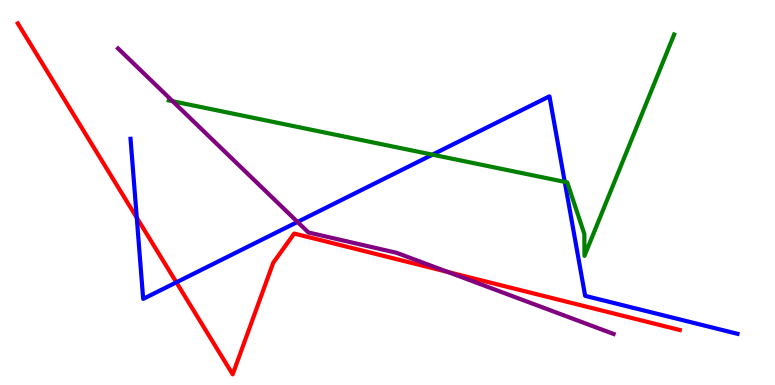[{'lines': ['blue', 'red'], 'intersections': [{'x': 1.76, 'y': 4.35}, {'x': 2.28, 'y': 2.67}]}, {'lines': ['green', 'red'], 'intersections': []}, {'lines': ['purple', 'red'], 'intersections': [{'x': 5.78, 'y': 2.93}]}, {'lines': ['blue', 'green'], 'intersections': [{'x': 5.58, 'y': 5.98}, {'x': 7.29, 'y': 5.28}]}, {'lines': ['blue', 'purple'], 'intersections': [{'x': 3.84, 'y': 4.24}]}, {'lines': ['green', 'purple'], 'intersections': [{'x': 2.23, 'y': 7.37}]}]